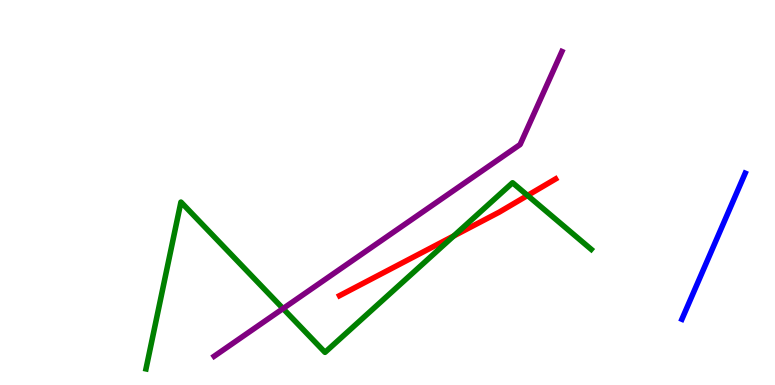[{'lines': ['blue', 'red'], 'intersections': []}, {'lines': ['green', 'red'], 'intersections': [{'x': 5.85, 'y': 3.87}, {'x': 6.81, 'y': 4.92}]}, {'lines': ['purple', 'red'], 'intersections': []}, {'lines': ['blue', 'green'], 'intersections': []}, {'lines': ['blue', 'purple'], 'intersections': []}, {'lines': ['green', 'purple'], 'intersections': [{'x': 3.65, 'y': 1.99}]}]